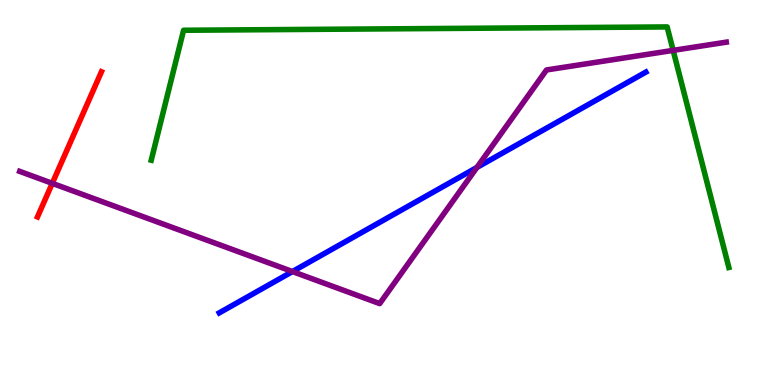[{'lines': ['blue', 'red'], 'intersections': []}, {'lines': ['green', 'red'], 'intersections': []}, {'lines': ['purple', 'red'], 'intersections': [{'x': 0.675, 'y': 5.24}]}, {'lines': ['blue', 'green'], 'intersections': []}, {'lines': ['blue', 'purple'], 'intersections': [{'x': 3.77, 'y': 2.95}, {'x': 6.15, 'y': 5.65}]}, {'lines': ['green', 'purple'], 'intersections': [{'x': 8.69, 'y': 8.69}]}]